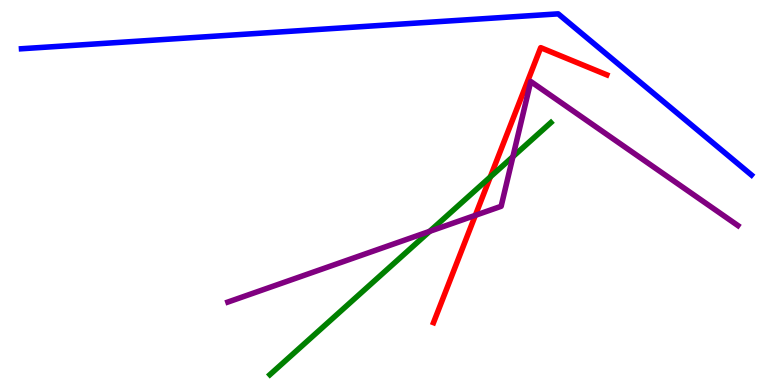[{'lines': ['blue', 'red'], 'intersections': []}, {'lines': ['green', 'red'], 'intersections': [{'x': 6.33, 'y': 5.4}]}, {'lines': ['purple', 'red'], 'intersections': [{'x': 6.13, 'y': 4.41}]}, {'lines': ['blue', 'green'], 'intersections': []}, {'lines': ['blue', 'purple'], 'intersections': []}, {'lines': ['green', 'purple'], 'intersections': [{'x': 5.54, 'y': 3.99}, {'x': 6.62, 'y': 5.93}]}]